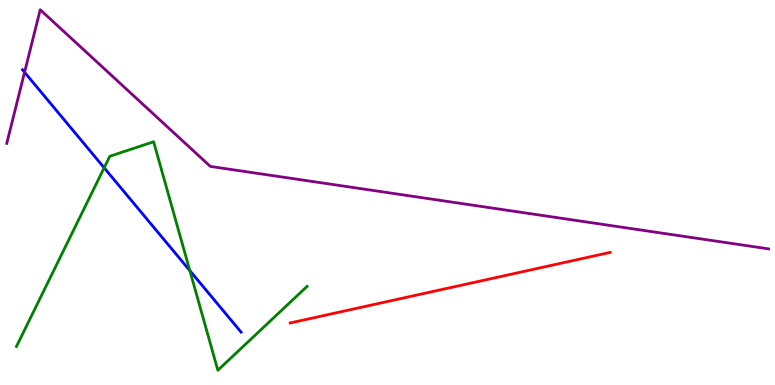[{'lines': ['blue', 'red'], 'intersections': []}, {'lines': ['green', 'red'], 'intersections': []}, {'lines': ['purple', 'red'], 'intersections': []}, {'lines': ['blue', 'green'], 'intersections': [{'x': 1.34, 'y': 5.64}, {'x': 2.45, 'y': 2.97}]}, {'lines': ['blue', 'purple'], 'intersections': [{'x': 0.317, 'y': 8.12}]}, {'lines': ['green', 'purple'], 'intersections': []}]